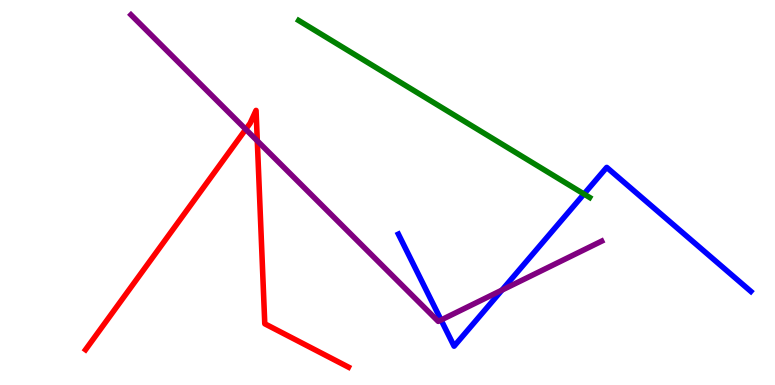[{'lines': ['blue', 'red'], 'intersections': []}, {'lines': ['green', 'red'], 'intersections': []}, {'lines': ['purple', 'red'], 'intersections': [{'x': 3.17, 'y': 6.64}, {'x': 3.32, 'y': 6.34}]}, {'lines': ['blue', 'green'], 'intersections': [{'x': 7.54, 'y': 4.96}]}, {'lines': ['blue', 'purple'], 'intersections': [{'x': 5.69, 'y': 1.69}, {'x': 6.48, 'y': 2.47}]}, {'lines': ['green', 'purple'], 'intersections': []}]